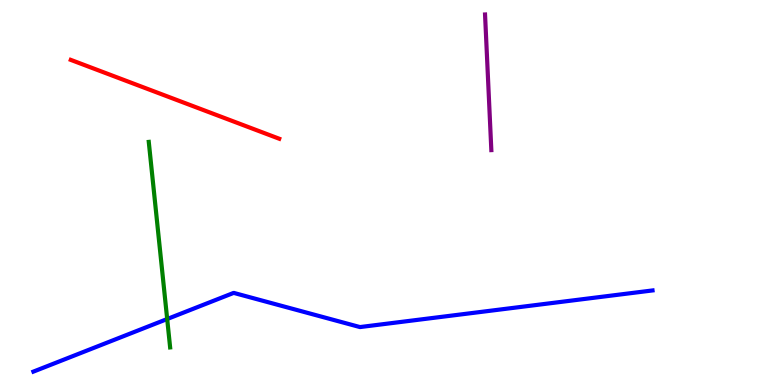[{'lines': ['blue', 'red'], 'intersections': []}, {'lines': ['green', 'red'], 'intersections': []}, {'lines': ['purple', 'red'], 'intersections': []}, {'lines': ['blue', 'green'], 'intersections': [{'x': 2.16, 'y': 1.71}]}, {'lines': ['blue', 'purple'], 'intersections': []}, {'lines': ['green', 'purple'], 'intersections': []}]